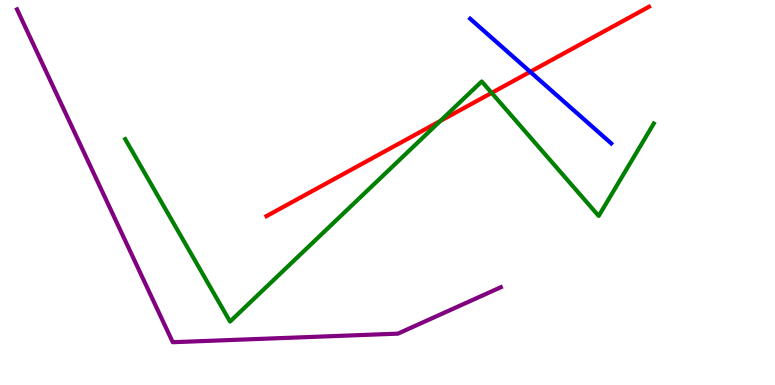[{'lines': ['blue', 'red'], 'intersections': [{'x': 6.84, 'y': 8.14}]}, {'lines': ['green', 'red'], 'intersections': [{'x': 5.68, 'y': 6.86}, {'x': 6.34, 'y': 7.59}]}, {'lines': ['purple', 'red'], 'intersections': []}, {'lines': ['blue', 'green'], 'intersections': []}, {'lines': ['blue', 'purple'], 'intersections': []}, {'lines': ['green', 'purple'], 'intersections': []}]